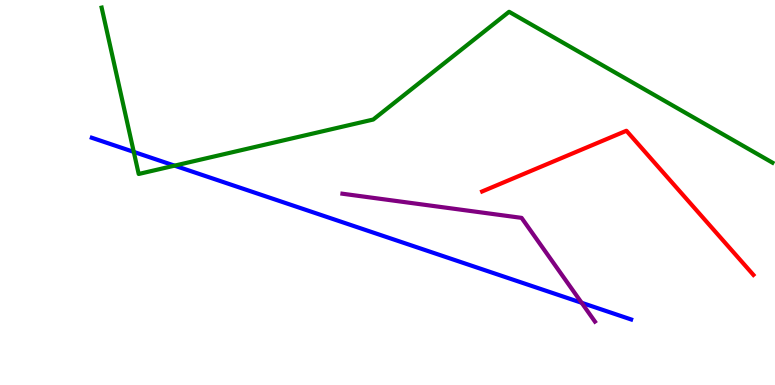[{'lines': ['blue', 'red'], 'intersections': []}, {'lines': ['green', 'red'], 'intersections': []}, {'lines': ['purple', 'red'], 'intersections': []}, {'lines': ['blue', 'green'], 'intersections': [{'x': 1.73, 'y': 6.05}, {'x': 2.25, 'y': 5.7}]}, {'lines': ['blue', 'purple'], 'intersections': [{'x': 7.51, 'y': 2.14}]}, {'lines': ['green', 'purple'], 'intersections': []}]